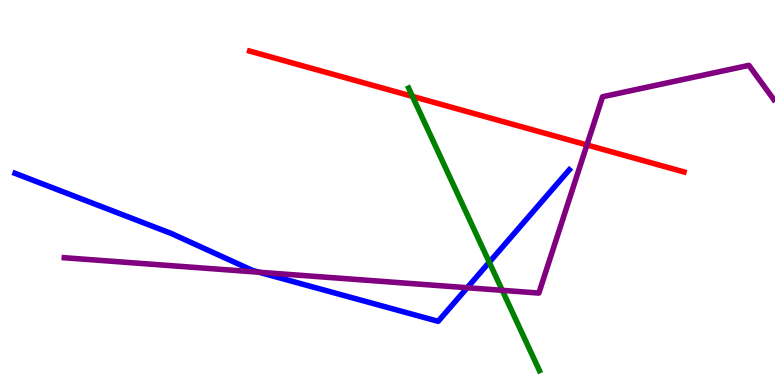[{'lines': ['blue', 'red'], 'intersections': []}, {'lines': ['green', 'red'], 'intersections': [{'x': 5.32, 'y': 7.5}]}, {'lines': ['purple', 'red'], 'intersections': [{'x': 7.57, 'y': 6.24}]}, {'lines': ['blue', 'green'], 'intersections': [{'x': 6.31, 'y': 3.19}]}, {'lines': ['blue', 'purple'], 'intersections': [{'x': 3.34, 'y': 2.93}, {'x': 6.03, 'y': 2.53}]}, {'lines': ['green', 'purple'], 'intersections': [{'x': 6.48, 'y': 2.46}]}]